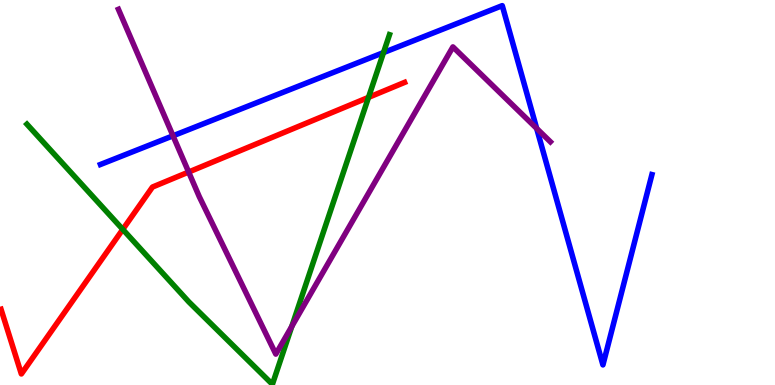[{'lines': ['blue', 'red'], 'intersections': []}, {'lines': ['green', 'red'], 'intersections': [{'x': 1.58, 'y': 4.04}, {'x': 4.75, 'y': 7.47}]}, {'lines': ['purple', 'red'], 'intersections': [{'x': 2.43, 'y': 5.53}]}, {'lines': ['blue', 'green'], 'intersections': [{'x': 4.95, 'y': 8.63}]}, {'lines': ['blue', 'purple'], 'intersections': [{'x': 2.23, 'y': 6.47}, {'x': 6.92, 'y': 6.66}]}, {'lines': ['green', 'purple'], 'intersections': [{'x': 3.77, 'y': 1.52}]}]